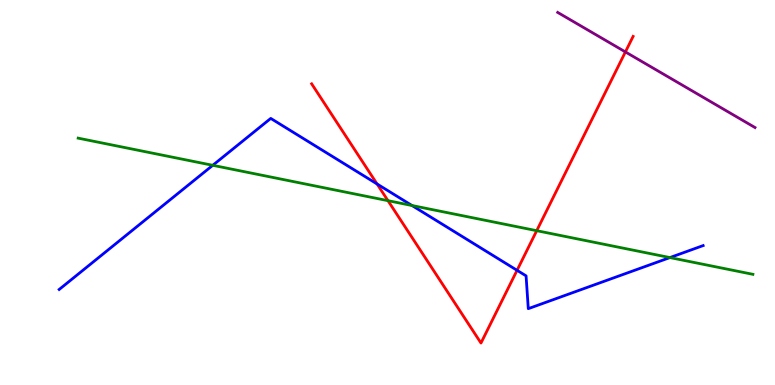[{'lines': ['blue', 'red'], 'intersections': [{'x': 4.87, 'y': 5.22}, {'x': 6.67, 'y': 2.98}]}, {'lines': ['green', 'red'], 'intersections': [{'x': 5.01, 'y': 4.79}, {'x': 6.93, 'y': 4.01}]}, {'lines': ['purple', 'red'], 'intersections': [{'x': 8.07, 'y': 8.65}]}, {'lines': ['blue', 'green'], 'intersections': [{'x': 2.75, 'y': 5.71}, {'x': 5.32, 'y': 4.66}, {'x': 8.64, 'y': 3.31}]}, {'lines': ['blue', 'purple'], 'intersections': []}, {'lines': ['green', 'purple'], 'intersections': []}]